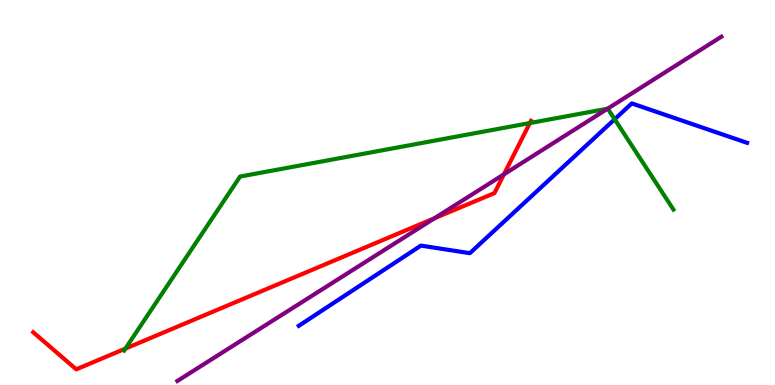[{'lines': ['blue', 'red'], 'intersections': []}, {'lines': ['green', 'red'], 'intersections': [{'x': 1.62, 'y': 0.945}, {'x': 6.84, 'y': 6.8}]}, {'lines': ['purple', 'red'], 'intersections': [{'x': 5.61, 'y': 4.33}, {'x': 6.5, 'y': 5.47}]}, {'lines': ['blue', 'green'], 'intersections': [{'x': 7.93, 'y': 6.9}]}, {'lines': ['blue', 'purple'], 'intersections': []}, {'lines': ['green', 'purple'], 'intersections': [{'x': 7.84, 'y': 7.18}]}]